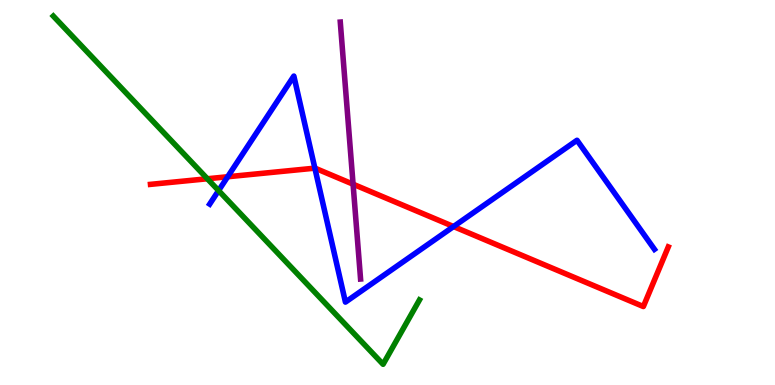[{'lines': ['blue', 'red'], 'intersections': [{'x': 2.94, 'y': 5.41}, {'x': 4.06, 'y': 5.63}, {'x': 5.85, 'y': 4.12}]}, {'lines': ['green', 'red'], 'intersections': [{'x': 2.68, 'y': 5.36}]}, {'lines': ['purple', 'red'], 'intersections': [{'x': 4.56, 'y': 5.22}]}, {'lines': ['blue', 'green'], 'intersections': [{'x': 2.82, 'y': 5.05}]}, {'lines': ['blue', 'purple'], 'intersections': []}, {'lines': ['green', 'purple'], 'intersections': []}]